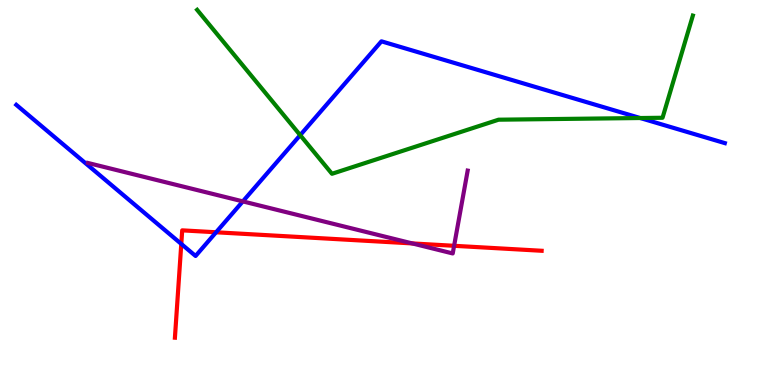[{'lines': ['blue', 'red'], 'intersections': [{'x': 2.34, 'y': 3.66}, {'x': 2.79, 'y': 3.97}]}, {'lines': ['green', 'red'], 'intersections': []}, {'lines': ['purple', 'red'], 'intersections': [{'x': 5.32, 'y': 3.68}, {'x': 5.86, 'y': 3.62}]}, {'lines': ['blue', 'green'], 'intersections': [{'x': 3.87, 'y': 6.49}, {'x': 8.26, 'y': 6.93}]}, {'lines': ['blue', 'purple'], 'intersections': [{'x': 3.13, 'y': 4.77}]}, {'lines': ['green', 'purple'], 'intersections': []}]